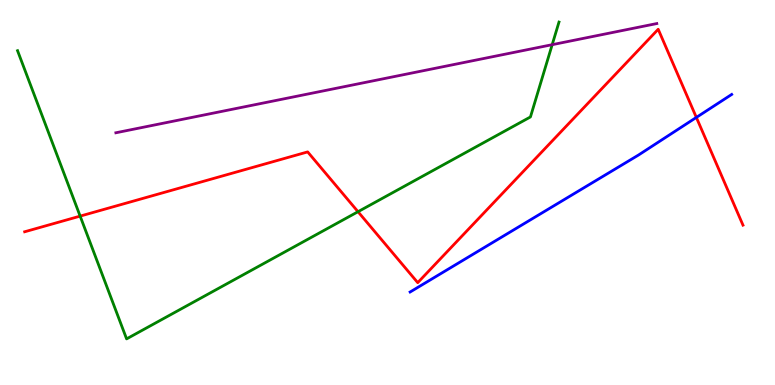[{'lines': ['blue', 'red'], 'intersections': [{'x': 8.99, 'y': 6.95}]}, {'lines': ['green', 'red'], 'intersections': [{'x': 1.03, 'y': 4.39}, {'x': 4.62, 'y': 4.5}]}, {'lines': ['purple', 'red'], 'intersections': []}, {'lines': ['blue', 'green'], 'intersections': []}, {'lines': ['blue', 'purple'], 'intersections': []}, {'lines': ['green', 'purple'], 'intersections': [{'x': 7.13, 'y': 8.84}]}]